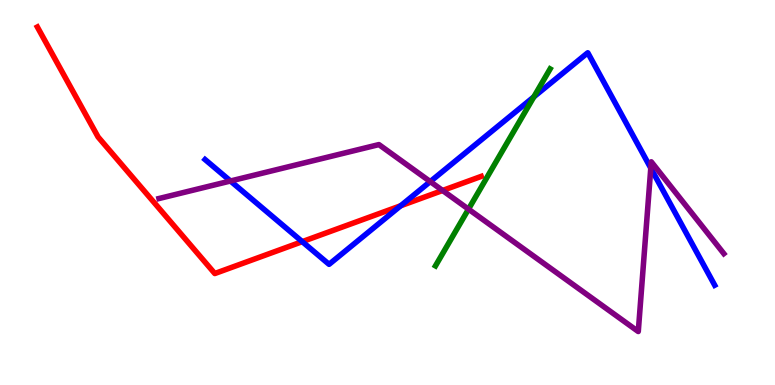[{'lines': ['blue', 'red'], 'intersections': [{'x': 3.9, 'y': 3.72}, {'x': 5.17, 'y': 4.66}]}, {'lines': ['green', 'red'], 'intersections': []}, {'lines': ['purple', 'red'], 'intersections': [{'x': 5.71, 'y': 5.05}]}, {'lines': ['blue', 'green'], 'intersections': [{'x': 6.89, 'y': 7.48}]}, {'lines': ['blue', 'purple'], 'intersections': [{'x': 2.97, 'y': 5.3}, {'x': 5.55, 'y': 5.28}, {'x': 8.4, 'y': 5.63}]}, {'lines': ['green', 'purple'], 'intersections': [{'x': 6.05, 'y': 4.57}]}]